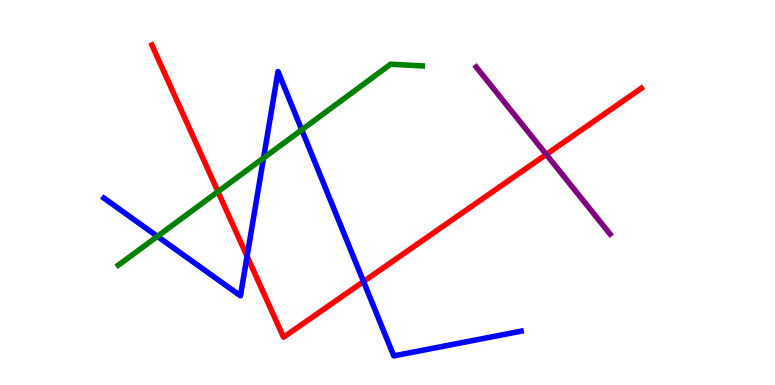[{'lines': ['blue', 'red'], 'intersections': [{'x': 3.19, 'y': 3.34}, {'x': 4.69, 'y': 2.69}]}, {'lines': ['green', 'red'], 'intersections': [{'x': 2.81, 'y': 5.02}]}, {'lines': ['purple', 'red'], 'intersections': [{'x': 7.05, 'y': 5.99}]}, {'lines': ['blue', 'green'], 'intersections': [{'x': 2.03, 'y': 3.86}, {'x': 3.4, 'y': 5.9}, {'x': 3.89, 'y': 6.63}]}, {'lines': ['blue', 'purple'], 'intersections': []}, {'lines': ['green', 'purple'], 'intersections': []}]